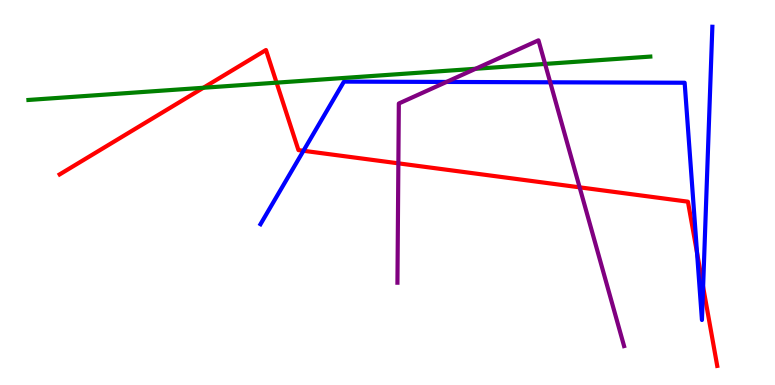[{'lines': ['blue', 'red'], 'intersections': [{'x': 3.92, 'y': 6.08}, {'x': 8.99, 'y': 3.43}, {'x': 9.07, 'y': 2.55}]}, {'lines': ['green', 'red'], 'intersections': [{'x': 2.62, 'y': 7.72}, {'x': 3.57, 'y': 7.85}]}, {'lines': ['purple', 'red'], 'intersections': [{'x': 5.14, 'y': 5.76}, {'x': 7.48, 'y': 5.13}]}, {'lines': ['blue', 'green'], 'intersections': []}, {'lines': ['blue', 'purple'], 'intersections': [{'x': 5.76, 'y': 7.87}, {'x': 7.1, 'y': 7.86}]}, {'lines': ['green', 'purple'], 'intersections': [{'x': 6.14, 'y': 8.21}, {'x': 7.03, 'y': 8.34}]}]